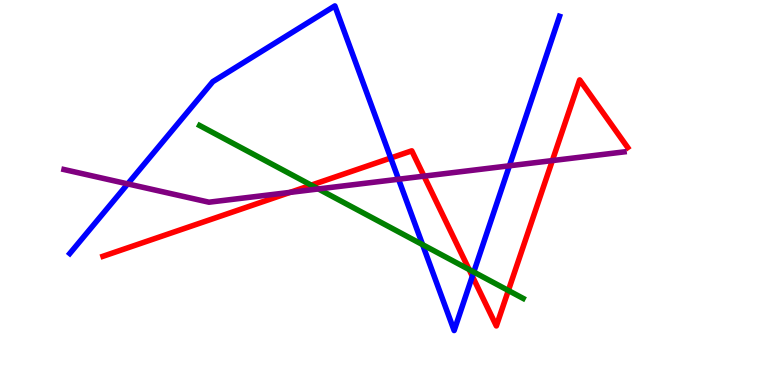[{'lines': ['blue', 'red'], 'intersections': [{'x': 5.04, 'y': 5.9}, {'x': 6.09, 'y': 2.82}]}, {'lines': ['green', 'red'], 'intersections': [{'x': 4.02, 'y': 5.19}, {'x': 6.05, 'y': 3.0}, {'x': 6.56, 'y': 2.45}]}, {'lines': ['purple', 'red'], 'intersections': [{'x': 3.74, 'y': 5.0}, {'x': 5.47, 'y': 5.42}, {'x': 7.13, 'y': 5.83}]}, {'lines': ['blue', 'green'], 'intersections': [{'x': 5.45, 'y': 3.65}, {'x': 6.11, 'y': 2.93}]}, {'lines': ['blue', 'purple'], 'intersections': [{'x': 1.65, 'y': 5.22}, {'x': 5.14, 'y': 5.34}, {'x': 6.57, 'y': 5.69}]}, {'lines': ['green', 'purple'], 'intersections': [{'x': 4.11, 'y': 5.09}]}]